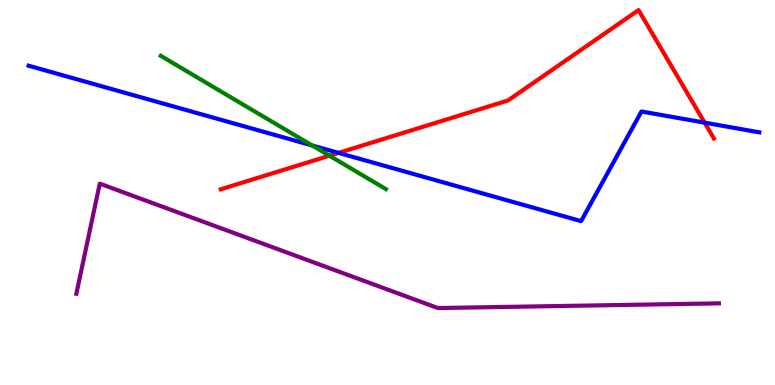[{'lines': ['blue', 'red'], 'intersections': [{'x': 4.37, 'y': 6.03}, {'x': 9.09, 'y': 6.81}]}, {'lines': ['green', 'red'], 'intersections': [{'x': 4.25, 'y': 5.96}]}, {'lines': ['purple', 'red'], 'intersections': []}, {'lines': ['blue', 'green'], 'intersections': [{'x': 4.03, 'y': 6.22}]}, {'lines': ['blue', 'purple'], 'intersections': []}, {'lines': ['green', 'purple'], 'intersections': []}]